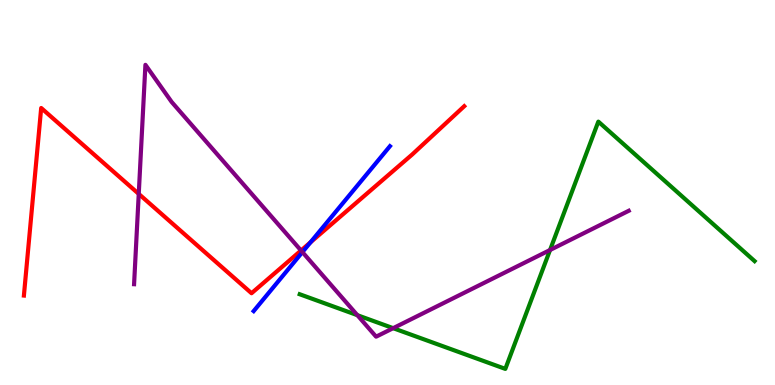[{'lines': ['blue', 'red'], 'intersections': [{'x': 4.01, 'y': 3.71}]}, {'lines': ['green', 'red'], 'intersections': []}, {'lines': ['purple', 'red'], 'intersections': [{'x': 1.79, 'y': 4.96}, {'x': 3.88, 'y': 3.49}]}, {'lines': ['blue', 'green'], 'intersections': []}, {'lines': ['blue', 'purple'], 'intersections': [{'x': 3.9, 'y': 3.45}]}, {'lines': ['green', 'purple'], 'intersections': [{'x': 4.61, 'y': 1.81}, {'x': 5.07, 'y': 1.48}, {'x': 7.1, 'y': 3.51}]}]